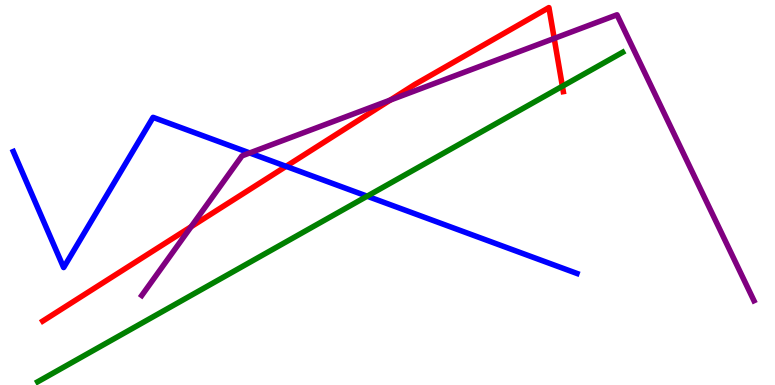[{'lines': ['blue', 'red'], 'intersections': [{'x': 3.69, 'y': 5.68}]}, {'lines': ['green', 'red'], 'intersections': [{'x': 7.26, 'y': 7.76}]}, {'lines': ['purple', 'red'], 'intersections': [{'x': 2.47, 'y': 4.11}, {'x': 5.04, 'y': 7.4}, {'x': 7.15, 'y': 9.0}]}, {'lines': ['blue', 'green'], 'intersections': [{'x': 4.74, 'y': 4.9}]}, {'lines': ['blue', 'purple'], 'intersections': [{'x': 3.22, 'y': 6.03}]}, {'lines': ['green', 'purple'], 'intersections': []}]